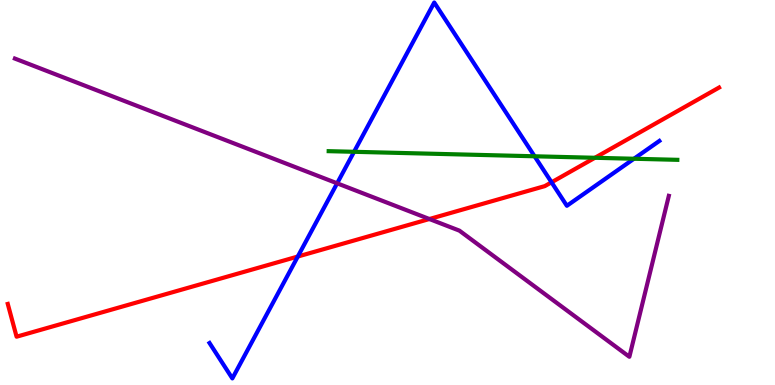[{'lines': ['blue', 'red'], 'intersections': [{'x': 3.84, 'y': 3.34}, {'x': 7.12, 'y': 5.26}]}, {'lines': ['green', 'red'], 'intersections': [{'x': 7.68, 'y': 5.9}]}, {'lines': ['purple', 'red'], 'intersections': [{'x': 5.54, 'y': 4.31}]}, {'lines': ['blue', 'green'], 'intersections': [{'x': 4.57, 'y': 6.06}, {'x': 6.9, 'y': 5.94}, {'x': 8.18, 'y': 5.88}]}, {'lines': ['blue', 'purple'], 'intersections': [{'x': 4.35, 'y': 5.24}]}, {'lines': ['green', 'purple'], 'intersections': []}]